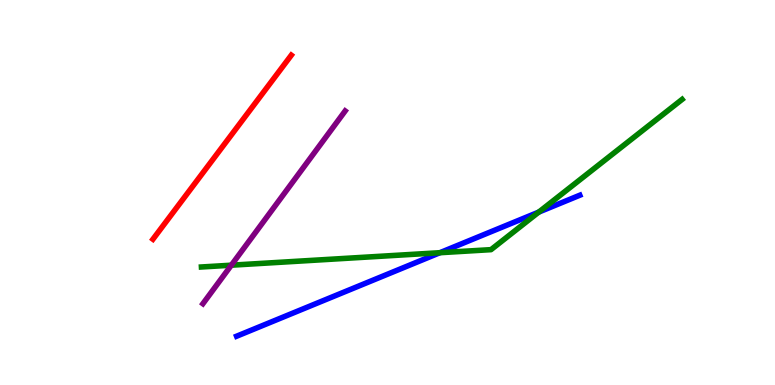[{'lines': ['blue', 'red'], 'intersections': []}, {'lines': ['green', 'red'], 'intersections': []}, {'lines': ['purple', 'red'], 'intersections': []}, {'lines': ['blue', 'green'], 'intersections': [{'x': 5.68, 'y': 3.44}, {'x': 6.95, 'y': 4.49}]}, {'lines': ['blue', 'purple'], 'intersections': []}, {'lines': ['green', 'purple'], 'intersections': [{'x': 2.98, 'y': 3.11}]}]